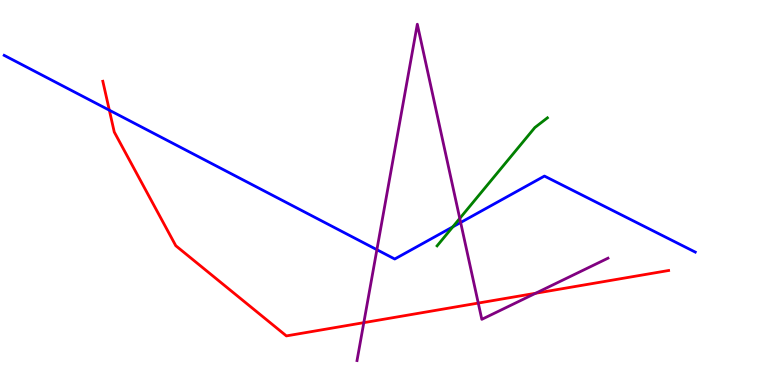[{'lines': ['blue', 'red'], 'intersections': [{'x': 1.41, 'y': 7.14}]}, {'lines': ['green', 'red'], 'intersections': []}, {'lines': ['purple', 'red'], 'intersections': [{'x': 4.69, 'y': 1.62}, {'x': 6.17, 'y': 2.13}, {'x': 6.91, 'y': 2.38}]}, {'lines': ['blue', 'green'], 'intersections': [{'x': 5.84, 'y': 4.11}]}, {'lines': ['blue', 'purple'], 'intersections': [{'x': 4.86, 'y': 3.51}, {'x': 5.94, 'y': 4.22}]}, {'lines': ['green', 'purple'], 'intersections': [{'x': 5.93, 'y': 4.33}]}]